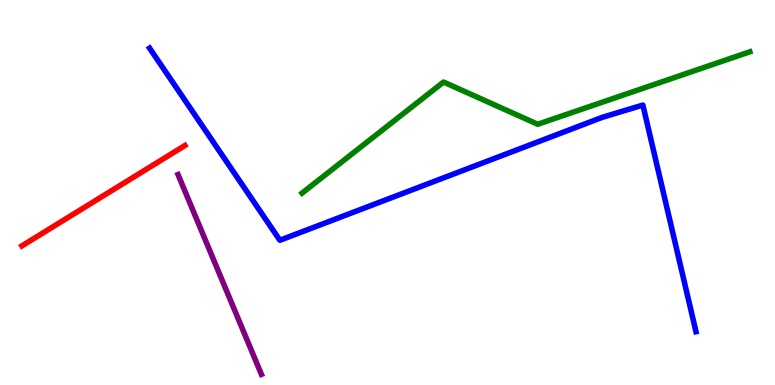[{'lines': ['blue', 'red'], 'intersections': []}, {'lines': ['green', 'red'], 'intersections': []}, {'lines': ['purple', 'red'], 'intersections': []}, {'lines': ['blue', 'green'], 'intersections': []}, {'lines': ['blue', 'purple'], 'intersections': []}, {'lines': ['green', 'purple'], 'intersections': []}]